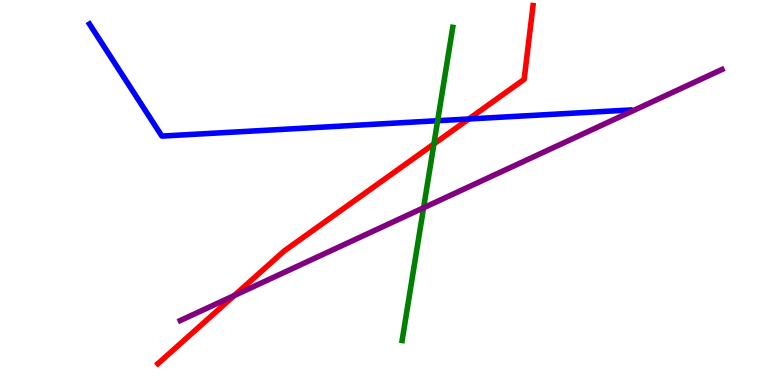[{'lines': ['blue', 'red'], 'intersections': [{'x': 6.05, 'y': 6.91}]}, {'lines': ['green', 'red'], 'intersections': [{'x': 5.6, 'y': 6.26}]}, {'lines': ['purple', 'red'], 'intersections': [{'x': 3.02, 'y': 2.32}]}, {'lines': ['blue', 'green'], 'intersections': [{'x': 5.65, 'y': 6.86}]}, {'lines': ['blue', 'purple'], 'intersections': []}, {'lines': ['green', 'purple'], 'intersections': [{'x': 5.47, 'y': 4.6}]}]